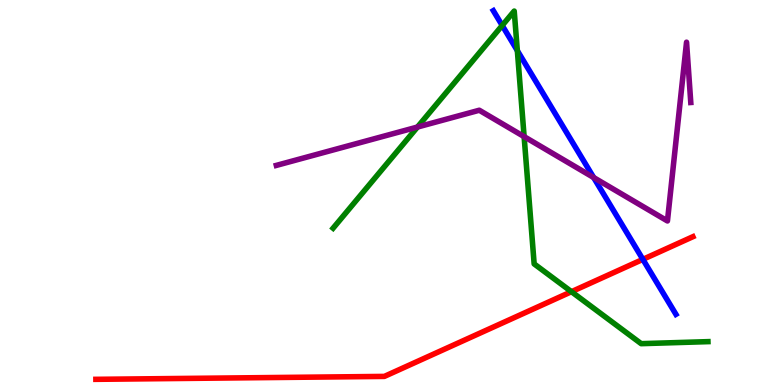[{'lines': ['blue', 'red'], 'intersections': [{'x': 8.3, 'y': 3.26}]}, {'lines': ['green', 'red'], 'intersections': [{'x': 7.37, 'y': 2.42}]}, {'lines': ['purple', 'red'], 'intersections': []}, {'lines': ['blue', 'green'], 'intersections': [{'x': 6.48, 'y': 9.34}, {'x': 6.68, 'y': 8.68}]}, {'lines': ['blue', 'purple'], 'intersections': [{'x': 7.66, 'y': 5.39}]}, {'lines': ['green', 'purple'], 'intersections': [{'x': 5.39, 'y': 6.7}, {'x': 6.76, 'y': 6.45}]}]